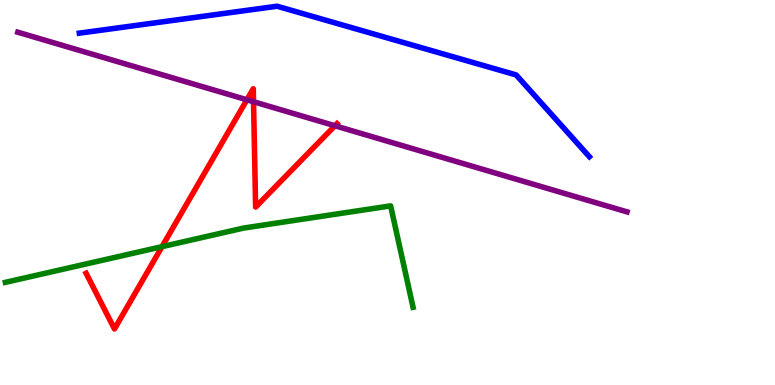[{'lines': ['blue', 'red'], 'intersections': []}, {'lines': ['green', 'red'], 'intersections': [{'x': 2.09, 'y': 3.59}]}, {'lines': ['purple', 'red'], 'intersections': [{'x': 3.19, 'y': 7.41}, {'x': 3.27, 'y': 7.36}, {'x': 4.32, 'y': 6.73}]}, {'lines': ['blue', 'green'], 'intersections': []}, {'lines': ['blue', 'purple'], 'intersections': []}, {'lines': ['green', 'purple'], 'intersections': []}]